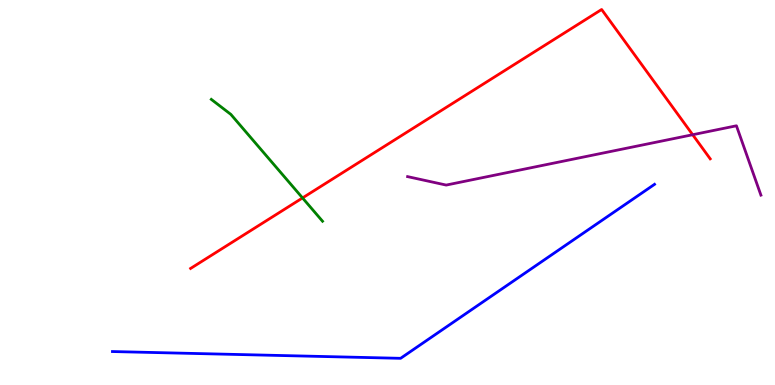[{'lines': ['blue', 'red'], 'intersections': []}, {'lines': ['green', 'red'], 'intersections': [{'x': 3.9, 'y': 4.86}]}, {'lines': ['purple', 'red'], 'intersections': [{'x': 8.94, 'y': 6.5}]}, {'lines': ['blue', 'green'], 'intersections': []}, {'lines': ['blue', 'purple'], 'intersections': []}, {'lines': ['green', 'purple'], 'intersections': []}]